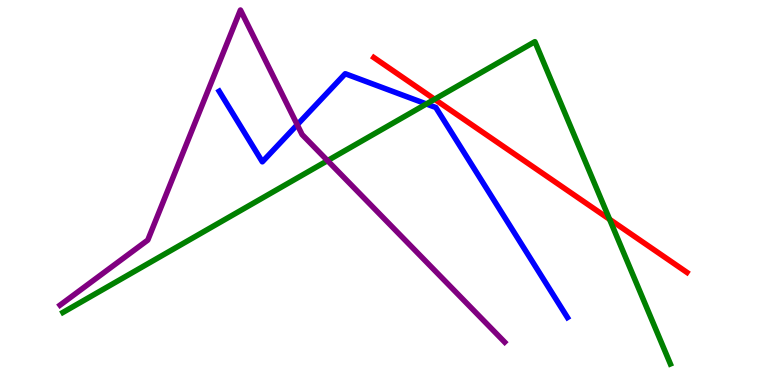[{'lines': ['blue', 'red'], 'intersections': []}, {'lines': ['green', 'red'], 'intersections': [{'x': 5.61, 'y': 7.42}, {'x': 7.87, 'y': 4.3}]}, {'lines': ['purple', 'red'], 'intersections': []}, {'lines': ['blue', 'green'], 'intersections': [{'x': 5.5, 'y': 7.3}]}, {'lines': ['blue', 'purple'], 'intersections': [{'x': 3.84, 'y': 6.76}]}, {'lines': ['green', 'purple'], 'intersections': [{'x': 4.23, 'y': 5.83}]}]